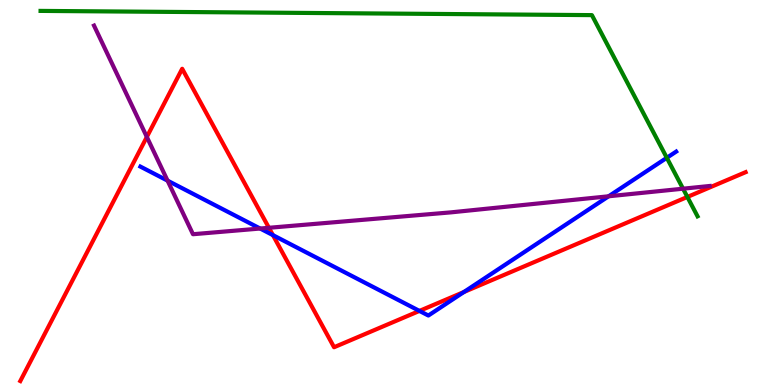[{'lines': ['blue', 'red'], 'intersections': [{'x': 3.52, 'y': 3.89}, {'x': 5.41, 'y': 1.92}, {'x': 5.99, 'y': 2.42}]}, {'lines': ['green', 'red'], 'intersections': [{'x': 8.87, 'y': 4.88}]}, {'lines': ['purple', 'red'], 'intersections': [{'x': 1.89, 'y': 6.44}, {'x': 3.47, 'y': 4.08}]}, {'lines': ['blue', 'green'], 'intersections': [{'x': 8.6, 'y': 5.9}]}, {'lines': ['blue', 'purple'], 'intersections': [{'x': 2.16, 'y': 5.31}, {'x': 3.36, 'y': 4.06}, {'x': 7.85, 'y': 4.9}]}, {'lines': ['green', 'purple'], 'intersections': [{'x': 8.81, 'y': 5.1}]}]